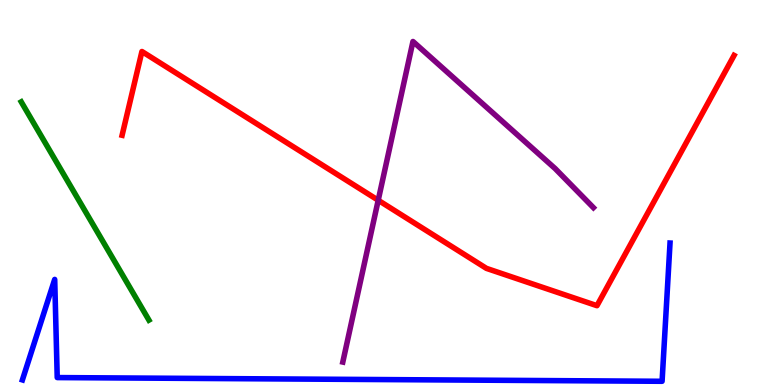[{'lines': ['blue', 'red'], 'intersections': []}, {'lines': ['green', 'red'], 'intersections': []}, {'lines': ['purple', 'red'], 'intersections': [{'x': 4.88, 'y': 4.8}]}, {'lines': ['blue', 'green'], 'intersections': []}, {'lines': ['blue', 'purple'], 'intersections': []}, {'lines': ['green', 'purple'], 'intersections': []}]